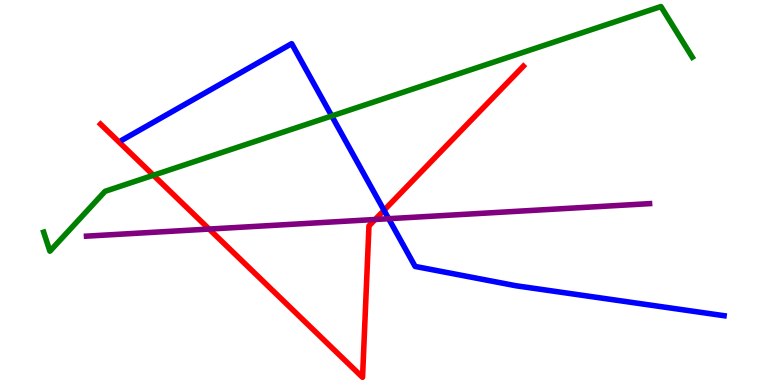[{'lines': ['blue', 'red'], 'intersections': [{'x': 4.96, 'y': 4.54}]}, {'lines': ['green', 'red'], 'intersections': [{'x': 1.98, 'y': 5.45}]}, {'lines': ['purple', 'red'], 'intersections': [{'x': 2.7, 'y': 4.05}, {'x': 4.84, 'y': 4.3}]}, {'lines': ['blue', 'green'], 'intersections': [{'x': 4.28, 'y': 6.99}]}, {'lines': ['blue', 'purple'], 'intersections': [{'x': 5.02, 'y': 4.32}]}, {'lines': ['green', 'purple'], 'intersections': []}]